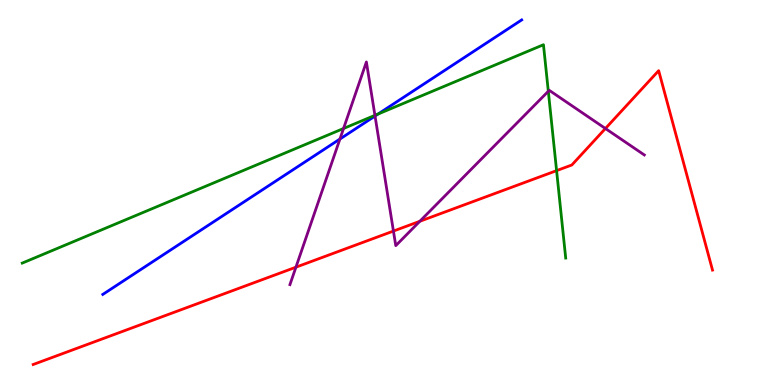[{'lines': ['blue', 'red'], 'intersections': []}, {'lines': ['green', 'red'], 'intersections': [{'x': 7.18, 'y': 5.57}]}, {'lines': ['purple', 'red'], 'intersections': [{'x': 3.82, 'y': 3.06}, {'x': 5.08, 'y': 4.0}, {'x': 5.42, 'y': 4.25}, {'x': 7.81, 'y': 6.66}]}, {'lines': ['blue', 'green'], 'intersections': [{'x': 4.88, 'y': 7.04}]}, {'lines': ['blue', 'purple'], 'intersections': [{'x': 4.39, 'y': 6.39}, {'x': 4.84, 'y': 6.99}]}, {'lines': ['green', 'purple'], 'intersections': [{'x': 4.43, 'y': 6.66}, {'x': 4.84, 'y': 7.0}, {'x': 7.08, 'y': 7.63}]}]